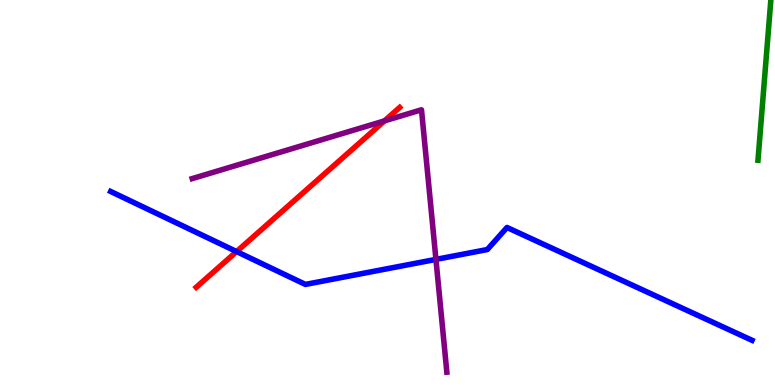[{'lines': ['blue', 'red'], 'intersections': [{'x': 3.05, 'y': 3.47}]}, {'lines': ['green', 'red'], 'intersections': []}, {'lines': ['purple', 'red'], 'intersections': [{'x': 4.96, 'y': 6.86}]}, {'lines': ['blue', 'green'], 'intersections': []}, {'lines': ['blue', 'purple'], 'intersections': [{'x': 5.63, 'y': 3.26}]}, {'lines': ['green', 'purple'], 'intersections': []}]